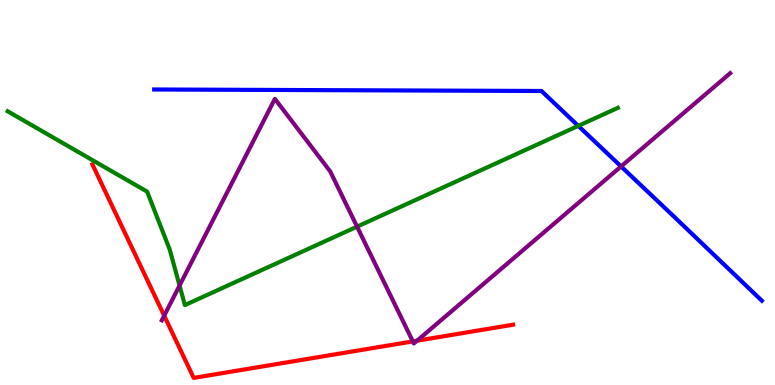[{'lines': ['blue', 'red'], 'intersections': []}, {'lines': ['green', 'red'], 'intersections': []}, {'lines': ['purple', 'red'], 'intersections': [{'x': 2.12, 'y': 1.8}, {'x': 5.33, 'y': 1.13}, {'x': 5.38, 'y': 1.15}]}, {'lines': ['blue', 'green'], 'intersections': [{'x': 7.46, 'y': 6.73}]}, {'lines': ['blue', 'purple'], 'intersections': [{'x': 8.01, 'y': 5.68}]}, {'lines': ['green', 'purple'], 'intersections': [{'x': 2.32, 'y': 2.58}, {'x': 4.61, 'y': 4.11}]}]